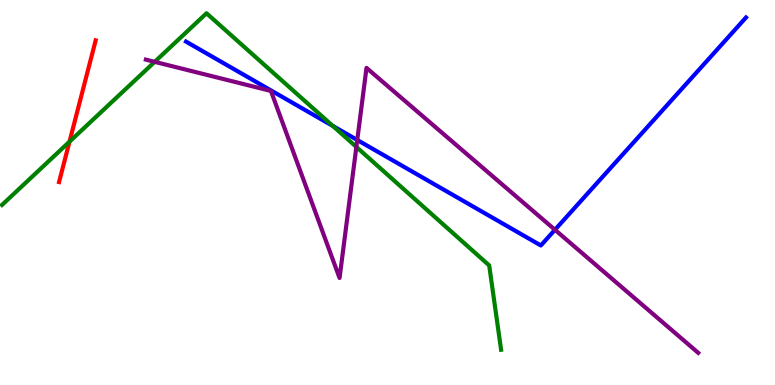[{'lines': ['blue', 'red'], 'intersections': []}, {'lines': ['green', 'red'], 'intersections': [{'x': 0.897, 'y': 6.32}]}, {'lines': ['purple', 'red'], 'intersections': []}, {'lines': ['blue', 'green'], 'intersections': [{'x': 4.3, 'y': 6.73}]}, {'lines': ['blue', 'purple'], 'intersections': [{'x': 4.61, 'y': 6.36}, {'x': 7.16, 'y': 4.03}]}, {'lines': ['green', 'purple'], 'intersections': [{'x': 2.0, 'y': 8.39}, {'x': 4.6, 'y': 6.18}]}]